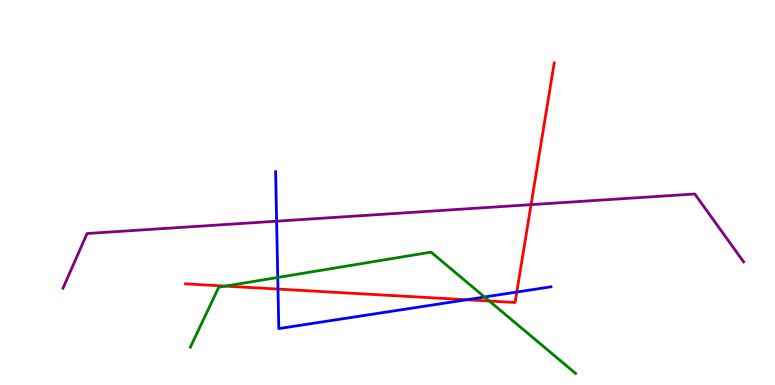[{'lines': ['blue', 'red'], 'intersections': [{'x': 3.59, 'y': 2.49}, {'x': 6.02, 'y': 2.21}, {'x': 6.67, 'y': 2.41}]}, {'lines': ['green', 'red'], 'intersections': [{'x': 2.91, 'y': 2.57}, {'x': 6.31, 'y': 2.18}]}, {'lines': ['purple', 'red'], 'intersections': [{'x': 6.85, 'y': 4.68}]}, {'lines': ['blue', 'green'], 'intersections': [{'x': 3.58, 'y': 2.79}, {'x': 6.25, 'y': 2.29}]}, {'lines': ['blue', 'purple'], 'intersections': [{'x': 3.57, 'y': 4.25}]}, {'lines': ['green', 'purple'], 'intersections': []}]